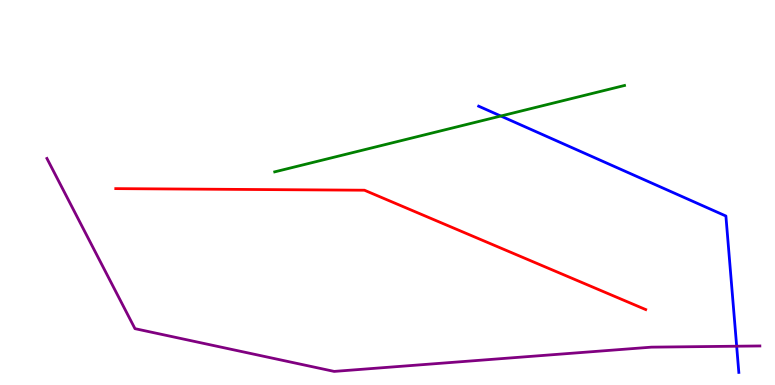[{'lines': ['blue', 'red'], 'intersections': []}, {'lines': ['green', 'red'], 'intersections': []}, {'lines': ['purple', 'red'], 'intersections': []}, {'lines': ['blue', 'green'], 'intersections': [{'x': 6.46, 'y': 6.99}]}, {'lines': ['blue', 'purple'], 'intersections': [{'x': 9.51, 'y': 1.01}]}, {'lines': ['green', 'purple'], 'intersections': []}]